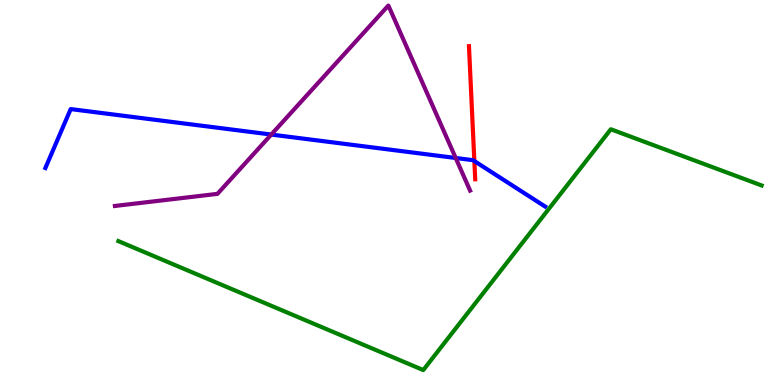[{'lines': ['blue', 'red'], 'intersections': [{'x': 6.12, 'y': 5.82}]}, {'lines': ['green', 'red'], 'intersections': []}, {'lines': ['purple', 'red'], 'intersections': []}, {'lines': ['blue', 'green'], 'intersections': []}, {'lines': ['blue', 'purple'], 'intersections': [{'x': 3.5, 'y': 6.51}, {'x': 5.88, 'y': 5.9}]}, {'lines': ['green', 'purple'], 'intersections': []}]